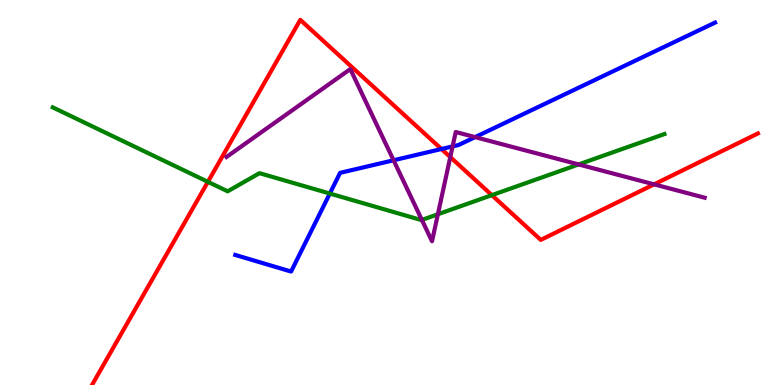[{'lines': ['blue', 'red'], 'intersections': [{'x': 5.7, 'y': 6.13}]}, {'lines': ['green', 'red'], 'intersections': [{'x': 2.68, 'y': 5.28}, {'x': 6.35, 'y': 4.93}]}, {'lines': ['purple', 'red'], 'intersections': [{'x': 5.81, 'y': 5.92}, {'x': 8.44, 'y': 5.21}]}, {'lines': ['blue', 'green'], 'intersections': [{'x': 4.26, 'y': 4.97}]}, {'lines': ['blue', 'purple'], 'intersections': [{'x': 5.08, 'y': 5.84}, {'x': 5.84, 'y': 6.2}, {'x': 6.13, 'y': 6.44}]}, {'lines': ['green', 'purple'], 'intersections': [{'x': 5.44, 'y': 4.29}, {'x': 5.65, 'y': 4.43}, {'x': 7.47, 'y': 5.73}]}]